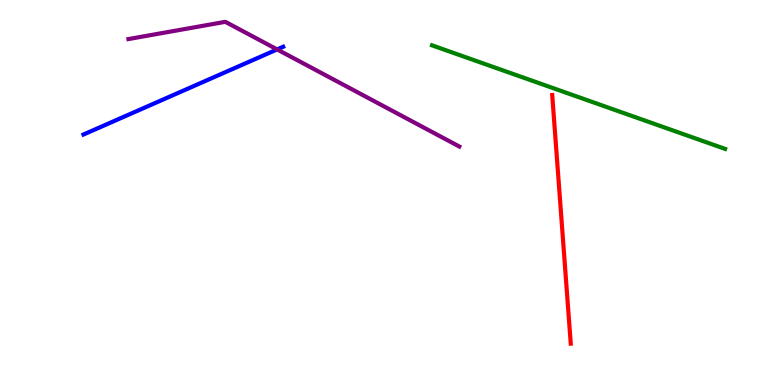[{'lines': ['blue', 'red'], 'intersections': []}, {'lines': ['green', 'red'], 'intersections': []}, {'lines': ['purple', 'red'], 'intersections': []}, {'lines': ['blue', 'green'], 'intersections': []}, {'lines': ['blue', 'purple'], 'intersections': [{'x': 3.58, 'y': 8.72}]}, {'lines': ['green', 'purple'], 'intersections': []}]